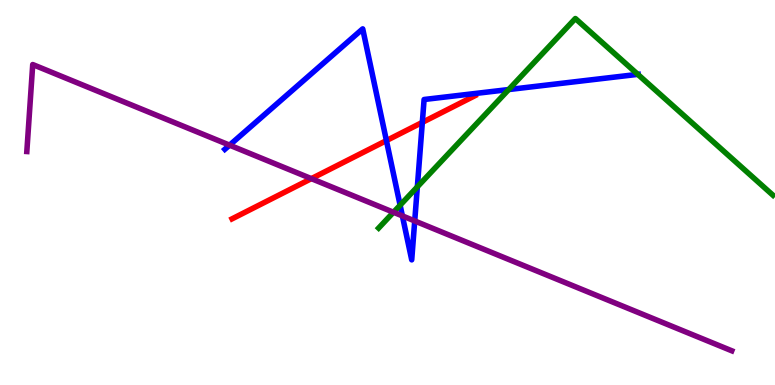[{'lines': ['blue', 'red'], 'intersections': [{'x': 4.99, 'y': 6.35}, {'x': 5.45, 'y': 6.82}]}, {'lines': ['green', 'red'], 'intersections': []}, {'lines': ['purple', 'red'], 'intersections': [{'x': 4.02, 'y': 5.36}]}, {'lines': ['blue', 'green'], 'intersections': [{'x': 5.16, 'y': 4.67}, {'x': 5.39, 'y': 5.15}, {'x': 6.56, 'y': 7.67}, {'x': 8.23, 'y': 8.07}]}, {'lines': ['blue', 'purple'], 'intersections': [{'x': 2.96, 'y': 6.23}, {'x': 5.19, 'y': 4.39}, {'x': 5.35, 'y': 4.26}]}, {'lines': ['green', 'purple'], 'intersections': [{'x': 5.08, 'y': 4.49}]}]